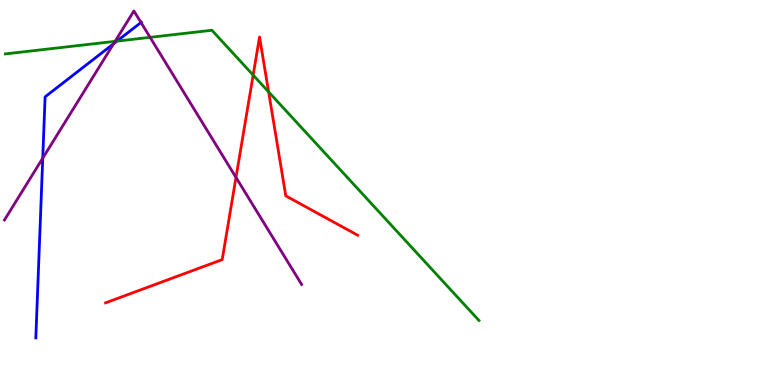[{'lines': ['blue', 'red'], 'intersections': []}, {'lines': ['green', 'red'], 'intersections': [{'x': 3.27, 'y': 8.05}, {'x': 3.47, 'y': 7.61}]}, {'lines': ['purple', 'red'], 'intersections': [{'x': 3.05, 'y': 5.39}]}, {'lines': ['blue', 'green'], 'intersections': [{'x': 1.51, 'y': 8.93}]}, {'lines': ['blue', 'purple'], 'intersections': [{'x': 0.552, 'y': 5.89}, {'x': 1.47, 'y': 8.86}, {'x': 1.82, 'y': 9.42}]}, {'lines': ['green', 'purple'], 'intersections': [{'x': 1.48, 'y': 8.93}, {'x': 1.94, 'y': 9.03}]}]